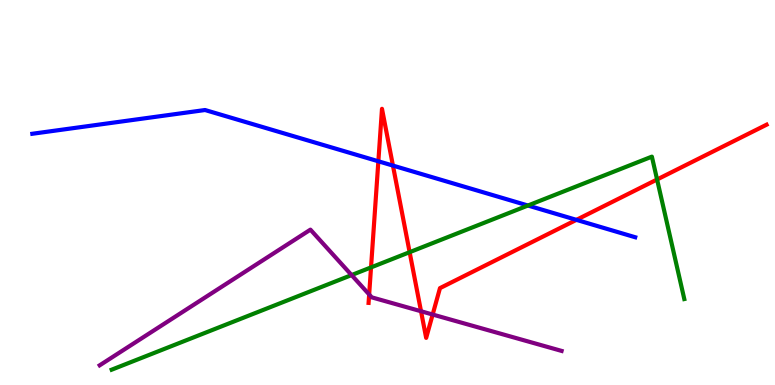[{'lines': ['blue', 'red'], 'intersections': [{'x': 4.88, 'y': 5.81}, {'x': 5.07, 'y': 5.7}, {'x': 7.44, 'y': 4.29}]}, {'lines': ['green', 'red'], 'intersections': [{'x': 4.79, 'y': 3.05}, {'x': 5.29, 'y': 3.45}, {'x': 8.48, 'y': 5.34}]}, {'lines': ['purple', 'red'], 'intersections': [{'x': 4.76, 'y': 2.35}, {'x': 5.43, 'y': 1.92}, {'x': 5.58, 'y': 1.83}]}, {'lines': ['blue', 'green'], 'intersections': [{'x': 6.81, 'y': 4.66}]}, {'lines': ['blue', 'purple'], 'intersections': []}, {'lines': ['green', 'purple'], 'intersections': [{'x': 4.54, 'y': 2.86}]}]